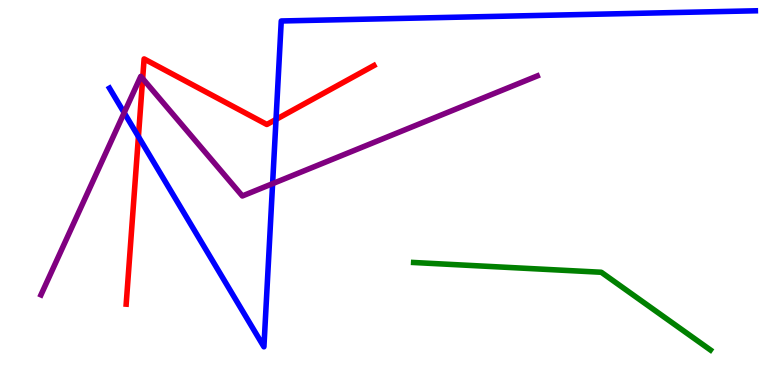[{'lines': ['blue', 'red'], 'intersections': [{'x': 1.79, 'y': 6.45}, {'x': 3.56, 'y': 6.9}]}, {'lines': ['green', 'red'], 'intersections': []}, {'lines': ['purple', 'red'], 'intersections': [{'x': 1.84, 'y': 7.96}]}, {'lines': ['blue', 'green'], 'intersections': []}, {'lines': ['blue', 'purple'], 'intersections': [{'x': 1.6, 'y': 7.07}, {'x': 3.52, 'y': 5.23}]}, {'lines': ['green', 'purple'], 'intersections': []}]